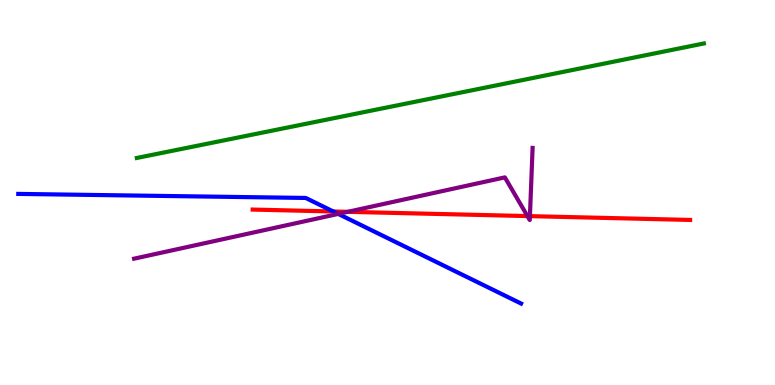[{'lines': ['blue', 'red'], 'intersections': [{'x': 4.3, 'y': 4.51}]}, {'lines': ['green', 'red'], 'intersections': []}, {'lines': ['purple', 'red'], 'intersections': [{'x': 4.49, 'y': 4.5}, {'x': 6.81, 'y': 4.39}, {'x': 6.84, 'y': 4.39}]}, {'lines': ['blue', 'green'], 'intersections': []}, {'lines': ['blue', 'purple'], 'intersections': [{'x': 4.36, 'y': 4.44}]}, {'lines': ['green', 'purple'], 'intersections': []}]